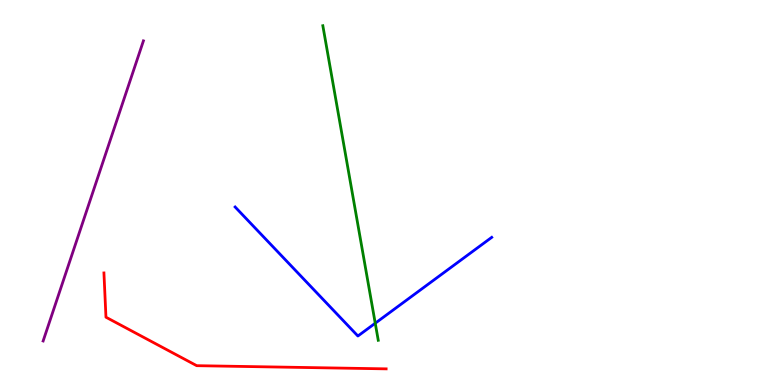[{'lines': ['blue', 'red'], 'intersections': []}, {'lines': ['green', 'red'], 'intersections': []}, {'lines': ['purple', 'red'], 'intersections': []}, {'lines': ['blue', 'green'], 'intersections': [{'x': 4.84, 'y': 1.6}]}, {'lines': ['blue', 'purple'], 'intersections': []}, {'lines': ['green', 'purple'], 'intersections': []}]